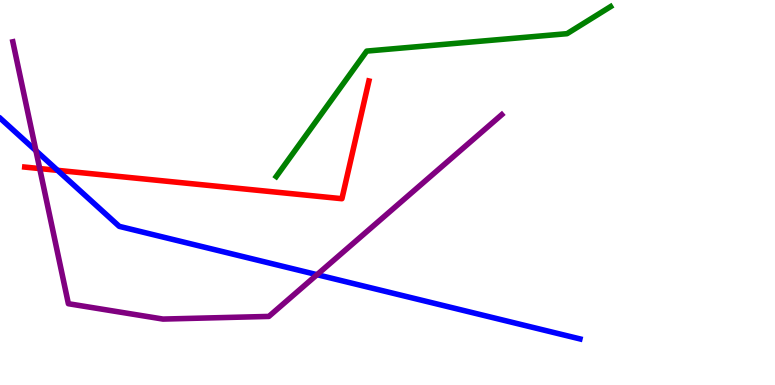[{'lines': ['blue', 'red'], 'intersections': [{'x': 0.743, 'y': 5.58}]}, {'lines': ['green', 'red'], 'intersections': []}, {'lines': ['purple', 'red'], 'intersections': [{'x': 0.513, 'y': 5.62}]}, {'lines': ['blue', 'green'], 'intersections': []}, {'lines': ['blue', 'purple'], 'intersections': [{'x': 0.464, 'y': 6.09}, {'x': 4.09, 'y': 2.87}]}, {'lines': ['green', 'purple'], 'intersections': []}]